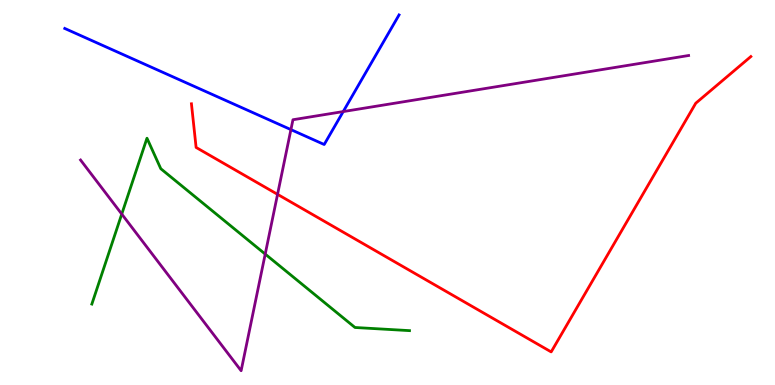[{'lines': ['blue', 'red'], 'intersections': []}, {'lines': ['green', 'red'], 'intersections': []}, {'lines': ['purple', 'red'], 'intersections': [{'x': 3.58, 'y': 4.95}]}, {'lines': ['blue', 'green'], 'intersections': []}, {'lines': ['blue', 'purple'], 'intersections': [{'x': 3.75, 'y': 6.63}, {'x': 4.43, 'y': 7.1}]}, {'lines': ['green', 'purple'], 'intersections': [{'x': 1.57, 'y': 4.44}, {'x': 3.42, 'y': 3.4}]}]